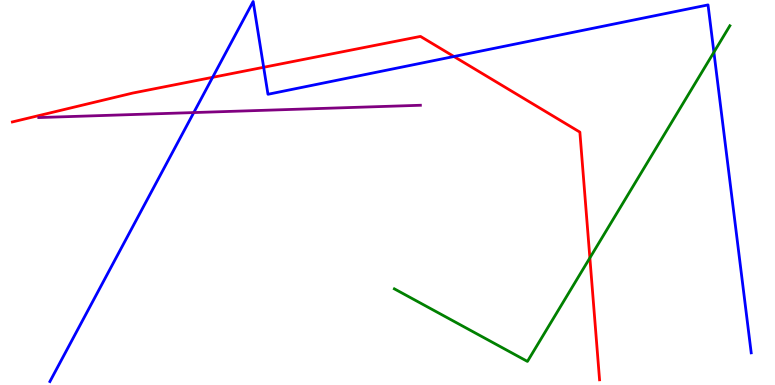[{'lines': ['blue', 'red'], 'intersections': [{'x': 2.74, 'y': 7.99}, {'x': 3.4, 'y': 8.25}, {'x': 5.86, 'y': 8.53}]}, {'lines': ['green', 'red'], 'intersections': [{'x': 7.61, 'y': 3.3}]}, {'lines': ['purple', 'red'], 'intersections': []}, {'lines': ['blue', 'green'], 'intersections': [{'x': 9.21, 'y': 8.64}]}, {'lines': ['blue', 'purple'], 'intersections': [{'x': 2.5, 'y': 7.08}]}, {'lines': ['green', 'purple'], 'intersections': []}]